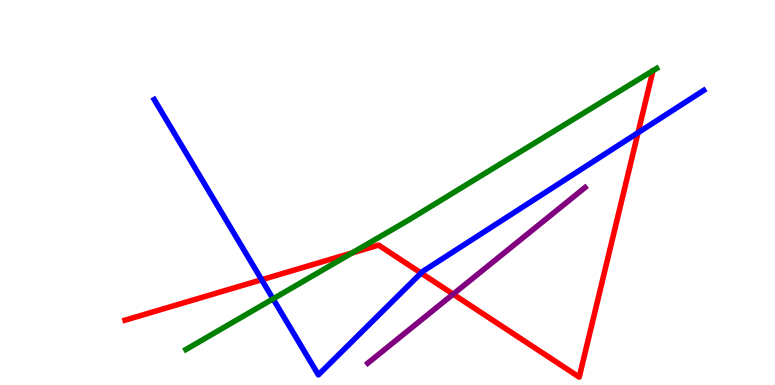[{'lines': ['blue', 'red'], 'intersections': [{'x': 3.38, 'y': 2.73}, {'x': 5.43, 'y': 2.91}, {'x': 8.23, 'y': 6.55}]}, {'lines': ['green', 'red'], 'intersections': [{'x': 4.54, 'y': 3.43}]}, {'lines': ['purple', 'red'], 'intersections': [{'x': 5.85, 'y': 2.36}]}, {'lines': ['blue', 'green'], 'intersections': [{'x': 3.52, 'y': 2.24}]}, {'lines': ['blue', 'purple'], 'intersections': []}, {'lines': ['green', 'purple'], 'intersections': []}]